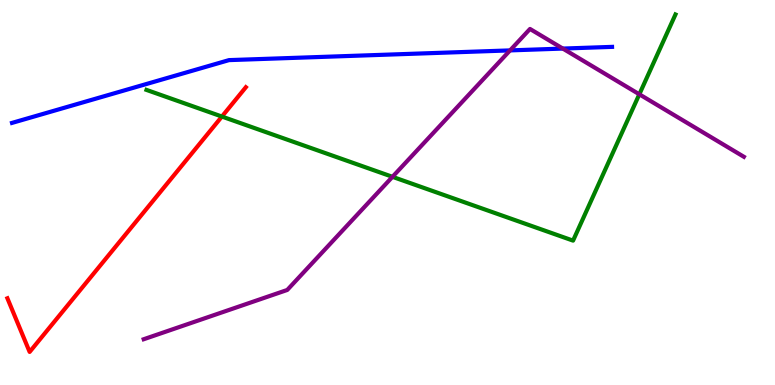[{'lines': ['blue', 'red'], 'intersections': []}, {'lines': ['green', 'red'], 'intersections': [{'x': 2.86, 'y': 6.97}]}, {'lines': ['purple', 'red'], 'intersections': []}, {'lines': ['blue', 'green'], 'intersections': []}, {'lines': ['blue', 'purple'], 'intersections': [{'x': 6.58, 'y': 8.69}, {'x': 7.26, 'y': 8.74}]}, {'lines': ['green', 'purple'], 'intersections': [{'x': 5.06, 'y': 5.41}, {'x': 8.25, 'y': 7.55}]}]